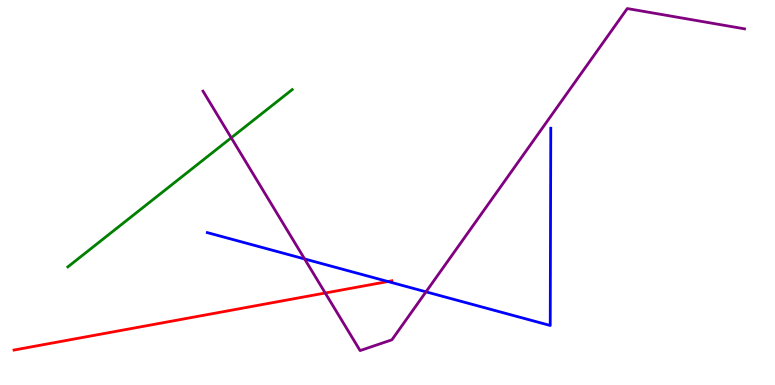[{'lines': ['blue', 'red'], 'intersections': [{'x': 5.01, 'y': 2.69}]}, {'lines': ['green', 'red'], 'intersections': []}, {'lines': ['purple', 'red'], 'intersections': [{'x': 4.2, 'y': 2.39}]}, {'lines': ['blue', 'green'], 'intersections': []}, {'lines': ['blue', 'purple'], 'intersections': [{'x': 3.93, 'y': 3.27}, {'x': 5.5, 'y': 2.42}]}, {'lines': ['green', 'purple'], 'intersections': [{'x': 2.98, 'y': 6.42}]}]